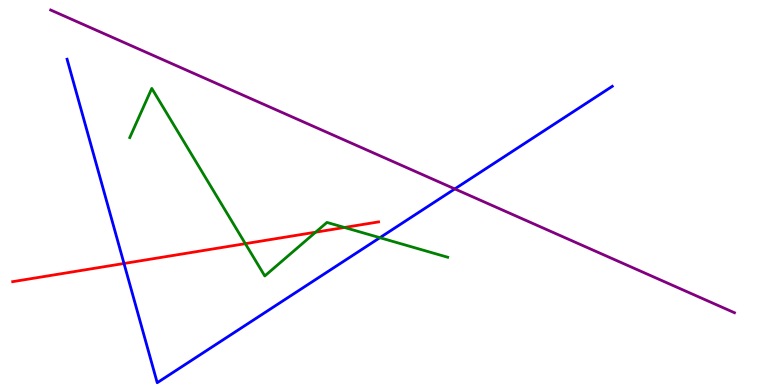[{'lines': ['blue', 'red'], 'intersections': [{'x': 1.6, 'y': 3.16}]}, {'lines': ['green', 'red'], 'intersections': [{'x': 3.17, 'y': 3.67}, {'x': 4.07, 'y': 3.97}, {'x': 4.44, 'y': 4.09}]}, {'lines': ['purple', 'red'], 'intersections': []}, {'lines': ['blue', 'green'], 'intersections': [{'x': 4.9, 'y': 3.83}]}, {'lines': ['blue', 'purple'], 'intersections': [{'x': 5.87, 'y': 5.09}]}, {'lines': ['green', 'purple'], 'intersections': []}]